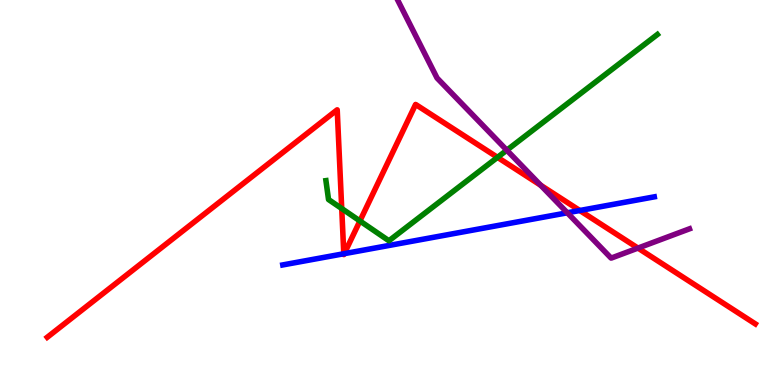[{'lines': ['blue', 'red'], 'intersections': [{'x': 4.44, 'y': 3.41}, {'x': 4.44, 'y': 3.41}, {'x': 7.48, 'y': 4.53}]}, {'lines': ['green', 'red'], 'intersections': [{'x': 4.41, 'y': 4.58}, {'x': 4.64, 'y': 4.26}, {'x': 6.42, 'y': 5.91}]}, {'lines': ['purple', 'red'], 'intersections': [{'x': 6.98, 'y': 5.19}, {'x': 8.23, 'y': 3.56}]}, {'lines': ['blue', 'green'], 'intersections': []}, {'lines': ['blue', 'purple'], 'intersections': [{'x': 7.32, 'y': 4.47}]}, {'lines': ['green', 'purple'], 'intersections': [{'x': 6.54, 'y': 6.1}]}]